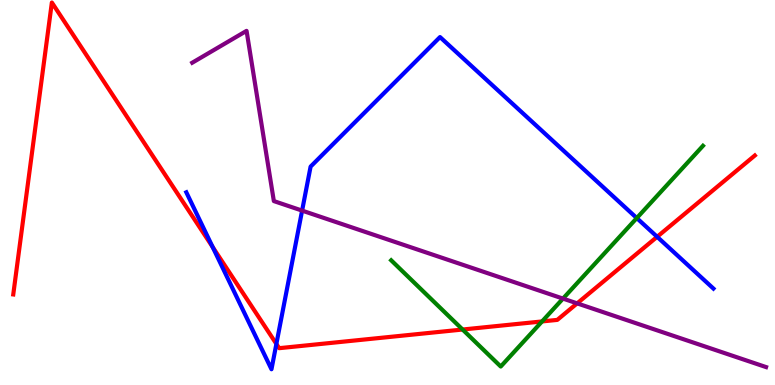[{'lines': ['blue', 'red'], 'intersections': [{'x': 2.74, 'y': 3.58}, {'x': 3.57, 'y': 1.07}, {'x': 8.48, 'y': 3.85}]}, {'lines': ['green', 'red'], 'intersections': [{'x': 5.97, 'y': 1.44}, {'x': 6.99, 'y': 1.65}]}, {'lines': ['purple', 'red'], 'intersections': [{'x': 7.45, 'y': 2.12}]}, {'lines': ['blue', 'green'], 'intersections': [{'x': 8.22, 'y': 4.34}]}, {'lines': ['blue', 'purple'], 'intersections': [{'x': 3.9, 'y': 4.53}]}, {'lines': ['green', 'purple'], 'intersections': [{'x': 7.26, 'y': 2.24}]}]